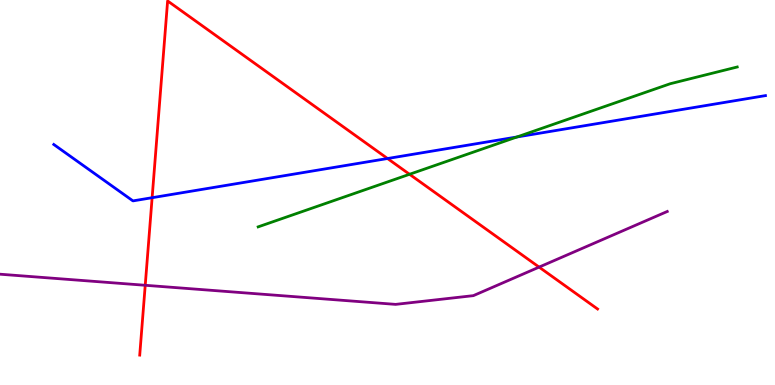[{'lines': ['blue', 'red'], 'intersections': [{'x': 1.96, 'y': 4.86}, {'x': 5.0, 'y': 5.88}]}, {'lines': ['green', 'red'], 'intersections': [{'x': 5.28, 'y': 5.47}]}, {'lines': ['purple', 'red'], 'intersections': [{'x': 1.87, 'y': 2.59}, {'x': 6.96, 'y': 3.06}]}, {'lines': ['blue', 'green'], 'intersections': [{'x': 6.67, 'y': 6.44}]}, {'lines': ['blue', 'purple'], 'intersections': []}, {'lines': ['green', 'purple'], 'intersections': []}]